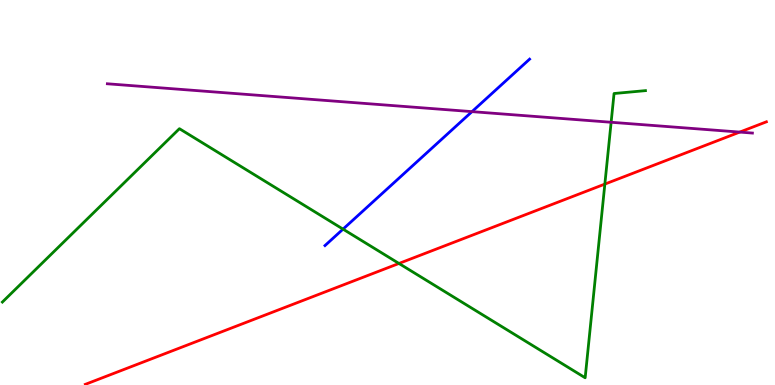[{'lines': ['blue', 'red'], 'intersections': []}, {'lines': ['green', 'red'], 'intersections': [{'x': 5.15, 'y': 3.16}, {'x': 7.8, 'y': 5.22}]}, {'lines': ['purple', 'red'], 'intersections': [{'x': 9.55, 'y': 6.57}]}, {'lines': ['blue', 'green'], 'intersections': [{'x': 4.43, 'y': 4.05}]}, {'lines': ['blue', 'purple'], 'intersections': [{'x': 6.09, 'y': 7.1}]}, {'lines': ['green', 'purple'], 'intersections': [{'x': 7.89, 'y': 6.82}]}]